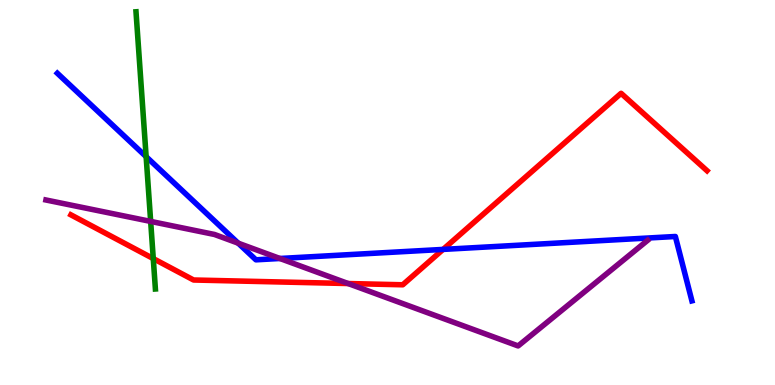[{'lines': ['blue', 'red'], 'intersections': [{'x': 5.72, 'y': 3.52}]}, {'lines': ['green', 'red'], 'intersections': [{'x': 1.98, 'y': 3.28}]}, {'lines': ['purple', 'red'], 'intersections': [{'x': 4.49, 'y': 2.64}]}, {'lines': ['blue', 'green'], 'intersections': [{'x': 1.89, 'y': 5.93}]}, {'lines': ['blue', 'purple'], 'intersections': [{'x': 3.07, 'y': 3.68}, {'x': 3.61, 'y': 3.29}]}, {'lines': ['green', 'purple'], 'intersections': [{'x': 1.94, 'y': 4.25}]}]